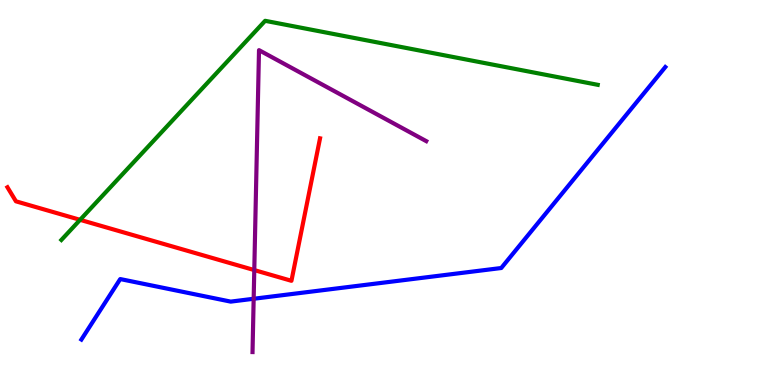[{'lines': ['blue', 'red'], 'intersections': []}, {'lines': ['green', 'red'], 'intersections': [{'x': 1.03, 'y': 4.29}]}, {'lines': ['purple', 'red'], 'intersections': [{'x': 3.28, 'y': 2.98}]}, {'lines': ['blue', 'green'], 'intersections': []}, {'lines': ['blue', 'purple'], 'intersections': [{'x': 3.27, 'y': 2.24}]}, {'lines': ['green', 'purple'], 'intersections': []}]